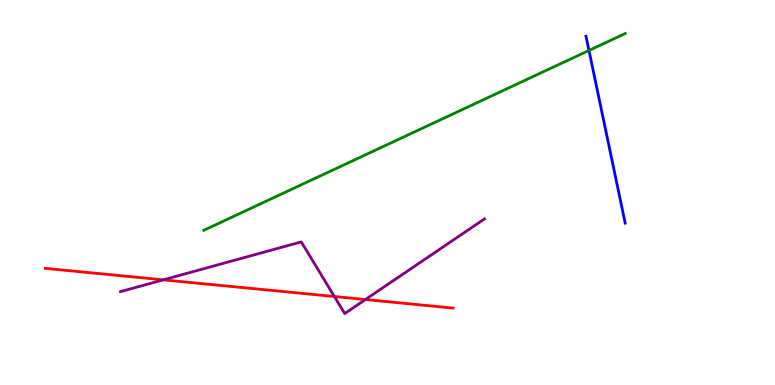[{'lines': ['blue', 'red'], 'intersections': []}, {'lines': ['green', 'red'], 'intersections': []}, {'lines': ['purple', 'red'], 'intersections': [{'x': 2.11, 'y': 2.73}, {'x': 4.31, 'y': 2.3}, {'x': 4.72, 'y': 2.22}]}, {'lines': ['blue', 'green'], 'intersections': [{'x': 7.6, 'y': 8.69}]}, {'lines': ['blue', 'purple'], 'intersections': []}, {'lines': ['green', 'purple'], 'intersections': []}]